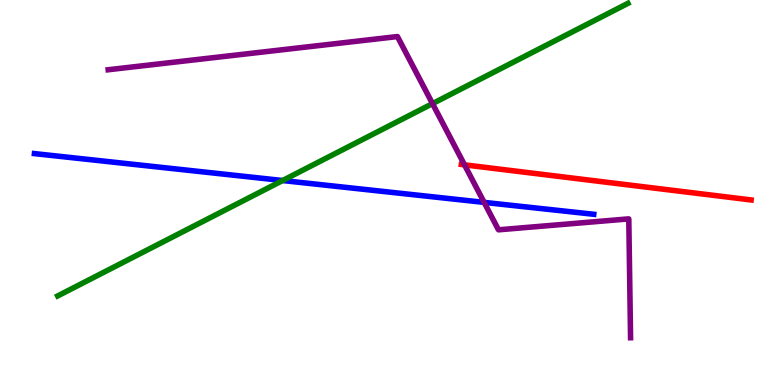[{'lines': ['blue', 'red'], 'intersections': []}, {'lines': ['green', 'red'], 'intersections': []}, {'lines': ['purple', 'red'], 'intersections': [{'x': 5.99, 'y': 5.72}]}, {'lines': ['blue', 'green'], 'intersections': [{'x': 3.65, 'y': 5.31}]}, {'lines': ['blue', 'purple'], 'intersections': [{'x': 6.25, 'y': 4.74}]}, {'lines': ['green', 'purple'], 'intersections': [{'x': 5.58, 'y': 7.31}]}]